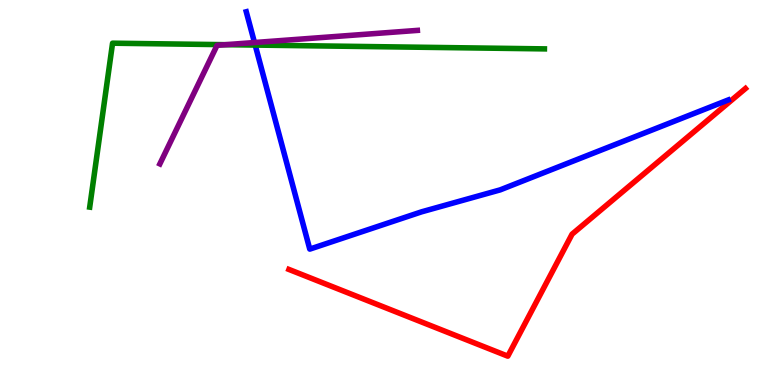[{'lines': ['blue', 'red'], 'intersections': []}, {'lines': ['green', 'red'], 'intersections': []}, {'lines': ['purple', 'red'], 'intersections': []}, {'lines': ['blue', 'green'], 'intersections': [{'x': 3.29, 'y': 8.83}]}, {'lines': ['blue', 'purple'], 'intersections': [{'x': 3.28, 'y': 8.9}]}, {'lines': ['green', 'purple'], 'intersections': [{'x': 2.91, 'y': 8.84}]}]